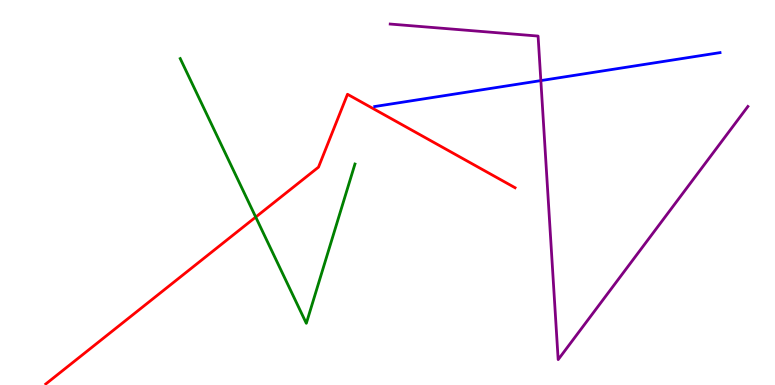[{'lines': ['blue', 'red'], 'intersections': []}, {'lines': ['green', 'red'], 'intersections': [{'x': 3.3, 'y': 4.36}]}, {'lines': ['purple', 'red'], 'intersections': []}, {'lines': ['blue', 'green'], 'intersections': []}, {'lines': ['blue', 'purple'], 'intersections': [{'x': 6.98, 'y': 7.91}]}, {'lines': ['green', 'purple'], 'intersections': []}]